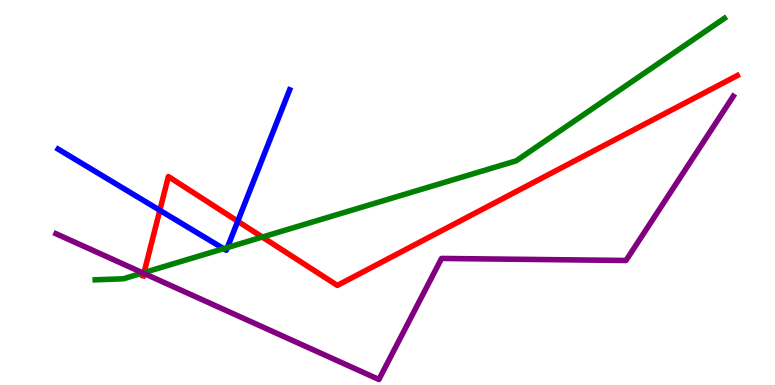[{'lines': ['blue', 'red'], 'intersections': [{'x': 2.06, 'y': 4.54}, {'x': 3.07, 'y': 4.25}]}, {'lines': ['green', 'red'], 'intersections': [{'x': 1.86, 'y': 2.92}, {'x': 3.38, 'y': 3.84}]}, {'lines': ['purple', 'red'], 'intersections': [{'x': 1.86, 'y': 2.9}]}, {'lines': ['blue', 'green'], 'intersections': [{'x': 2.89, 'y': 3.54}, {'x': 2.93, 'y': 3.57}]}, {'lines': ['blue', 'purple'], 'intersections': []}, {'lines': ['green', 'purple'], 'intersections': [{'x': 1.84, 'y': 2.91}]}]